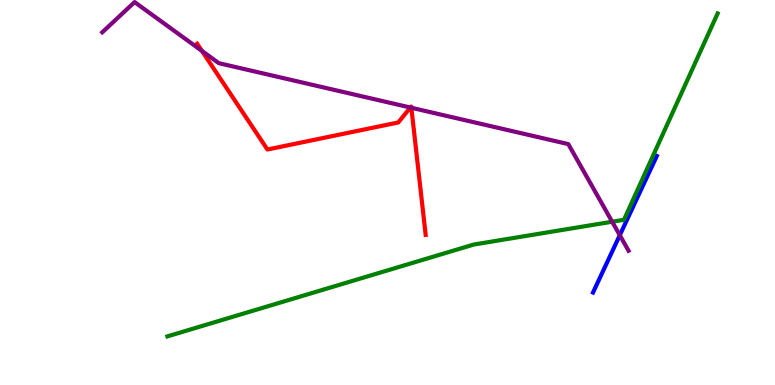[{'lines': ['blue', 'red'], 'intersections': []}, {'lines': ['green', 'red'], 'intersections': []}, {'lines': ['purple', 'red'], 'intersections': [{'x': 2.61, 'y': 8.68}, {'x': 5.29, 'y': 7.21}, {'x': 5.31, 'y': 7.2}]}, {'lines': ['blue', 'green'], 'intersections': []}, {'lines': ['blue', 'purple'], 'intersections': [{'x': 8.0, 'y': 3.89}]}, {'lines': ['green', 'purple'], 'intersections': [{'x': 7.9, 'y': 4.24}]}]